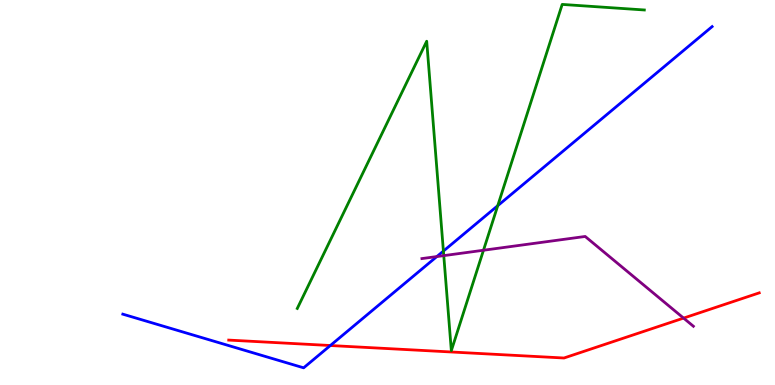[{'lines': ['blue', 'red'], 'intersections': [{'x': 4.26, 'y': 1.03}]}, {'lines': ['green', 'red'], 'intersections': []}, {'lines': ['purple', 'red'], 'intersections': [{'x': 8.82, 'y': 1.74}]}, {'lines': ['blue', 'green'], 'intersections': [{'x': 5.72, 'y': 3.48}, {'x': 6.42, 'y': 4.66}]}, {'lines': ['blue', 'purple'], 'intersections': [{'x': 5.64, 'y': 3.34}]}, {'lines': ['green', 'purple'], 'intersections': [{'x': 5.73, 'y': 3.36}, {'x': 6.24, 'y': 3.5}]}]